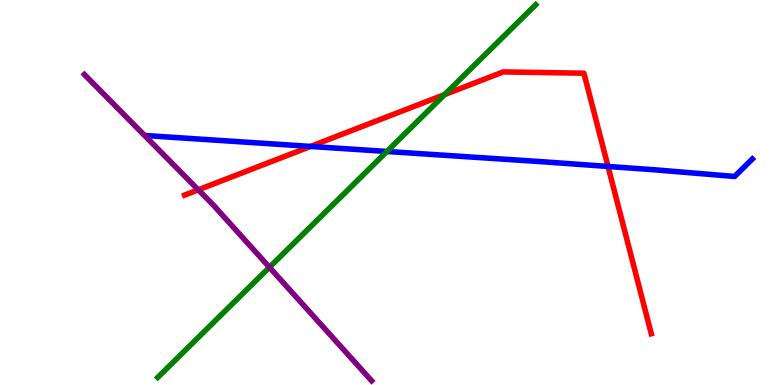[{'lines': ['blue', 'red'], 'intersections': [{'x': 4.01, 'y': 6.2}, {'x': 7.85, 'y': 5.68}]}, {'lines': ['green', 'red'], 'intersections': [{'x': 5.74, 'y': 7.54}]}, {'lines': ['purple', 'red'], 'intersections': [{'x': 2.56, 'y': 5.07}]}, {'lines': ['blue', 'green'], 'intersections': [{'x': 4.99, 'y': 6.07}]}, {'lines': ['blue', 'purple'], 'intersections': []}, {'lines': ['green', 'purple'], 'intersections': [{'x': 3.48, 'y': 3.06}]}]